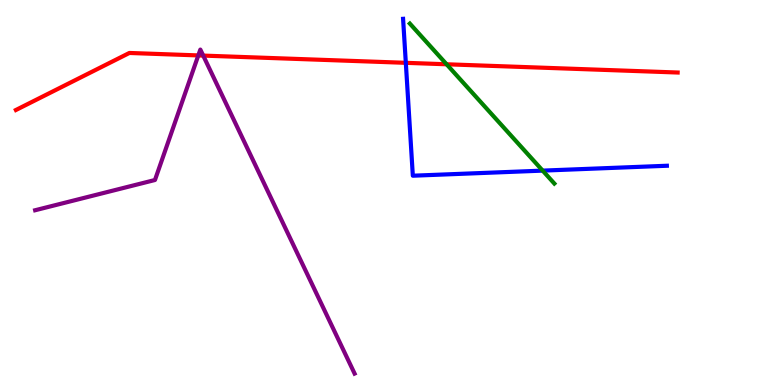[{'lines': ['blue', 'red'], 'intersections': [{'x': 5.24, 'y': 8.37}]}, {'lines': ['green', 'red'], 'intersections': [{'x': 5.76, 'y': 8.33}]}, {'lines': ['purple', 'red'], 'intersections': [{'x': 2.56, 'y': 8.56}, {'x': 2.62, 'y': 8.56}]}, {'lines': ['blue', 'green'], 'intersections': [{'x': 7.0, 'y': 5.57}]}, {'lines': ['blue', 'purple'], 'intersections': []}, {'lines': ['green', 'purple'], 'intersections': []}]